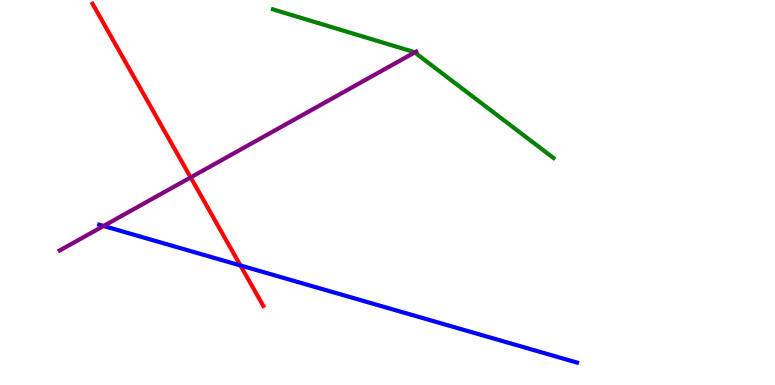[{'lines': ['blue', 'red'], 'intersections': [{'x': 3.1, 'y': 3.1}]}, {'lines': ['green', 'red'], 'intersections': []}, {'lines': ['purple', 'red'], 'intersections': [{'x': 2.46, 'y': 5.39}]}, {'lines': ['blue', 'green'], 'intersections': []}, {'lines': ['blue', 'purple'], 'intersections': [{'x': 1.34, 'y': 4.13}]}, {'lines': ['green', 'purple'], 'intersections': [{'x': 5.35, 'y': 8.64}]}]